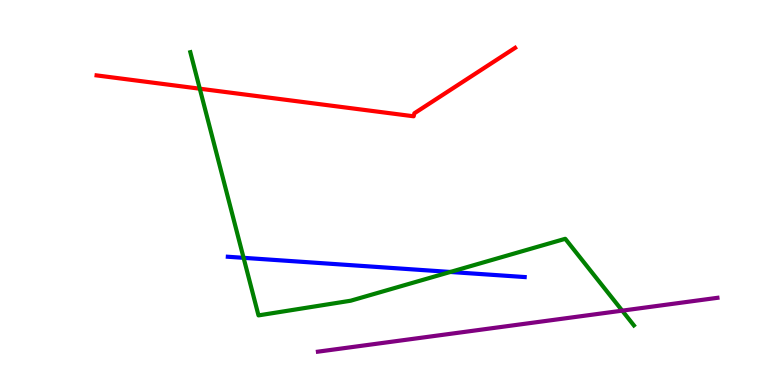[{'lines': ['blue', 'red'], 'intersections': []}, {'lines': ['green', 'red'], 'intersections': [{'x': 2.58, 'y': 7.7}]}, {'lines': ['purple', 'red'], 'intersections': []}, {'lines': ['blue', 'green'], 'intersections': [{'x': 3.14, 'y': 3.3}, {'x': 5.81, 'y': 2.94}]}, {'lines': ['blue', 'purple'], 'intersections': []}, {'lines': ['green', 'purple'], 'intersections': [{'x': 8.03, 'y': 1.93}]}]